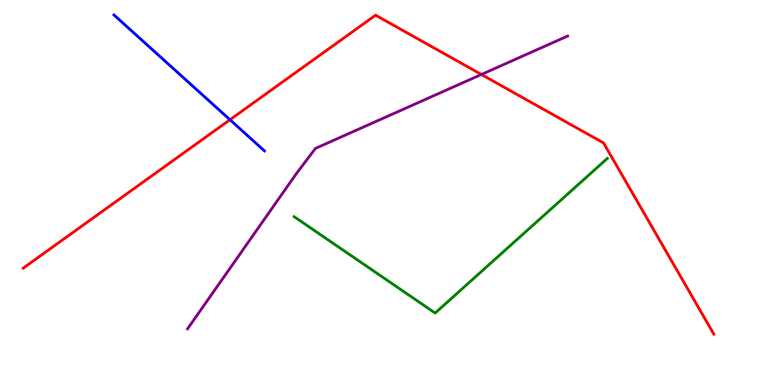[{'lines': ['blue', 'red'], 'intersections': [{'x': 2.97, 'y': 6.89}]}, {'lines': ['green', 'red'], 'intersections': []}, {'lines': ['purple', 'red'], 'intersections': [{'x': 6.21, 'y': 8.07}]}, {'lines': ['blue', 'green'], 'intersections': []}, {'lines': ['blue', 'purple'], 'intersections': []}, {'lines': ['green', 'purple'], 'intersections': []}]